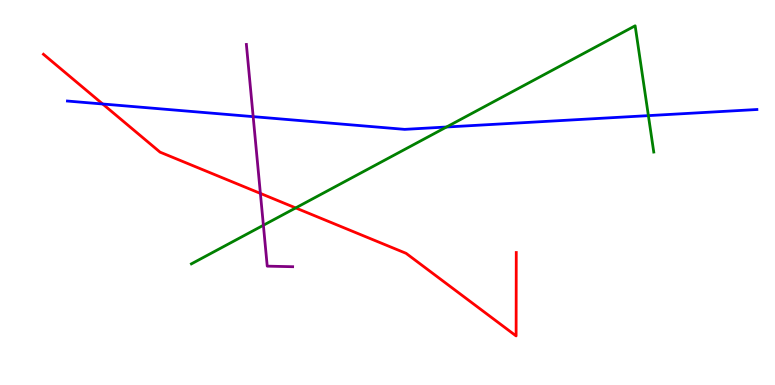[{'lines': ['blue', 'red'], 'intersections': [{'x': 1.33, 'y': 7.3}]}, {'lines': ['green', 'red'], 'intersections': [{'x': 3.82, 'y': 4.6}]}, {'lines': ['purple', 'red'], 'intersections': [{'x': 3.36, 'y': 4.98}]}, {'lines': ['blue', 'green'], 'intersections': [{'x': 5.76, 'y': 6.7}, {'x': 8.37, 'y': 7.0}]}, {'lines': ['blue', 'purple'], 'intersections': [{'x': 3.27, 'y': 6.97}]}, {'lines': ['green', 'purple'], 'intersections': [{'x': 3.4, 'y': 4.15}]}]